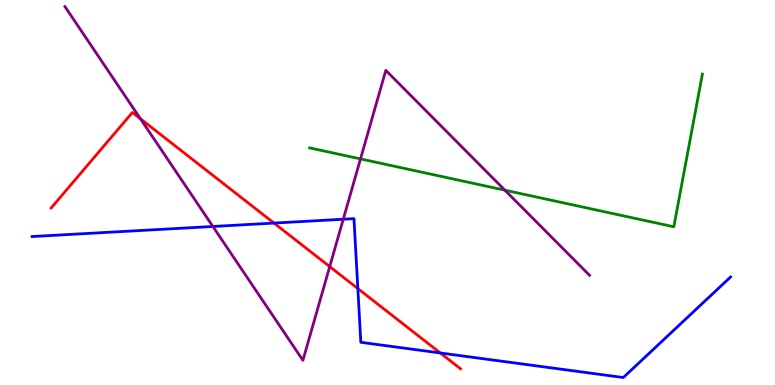[{'lines': ['blue', 'red'], 'intersections': [{'x': 3.54, 'y': 4.21}, {'x': 4.62, 'y': 2.5}, {'x': 5.68, 'y': 0.832}]}, {'lines': ['green', 'red'], 'intersections': []}, {'lines': ['purple', 'red'], 'intersections': [{'x': 1.81, 'y': 6.92}, {'x': 4.25, 'y': 3.08}]}, {'lines': ['blue', 'green'], 'intersections': []}, {'lines': ['blue', 'purple'], 'intersections': [{'x': 2.75, 'y': 4.12}, {'x': 4.43, 'y': 4.31}]}, {'lines': ['green', 'purple'], 'intersections': [{'x': 4.65, 'y': 5.87}, {'x': 6.51, 'y': 5.06}]}]